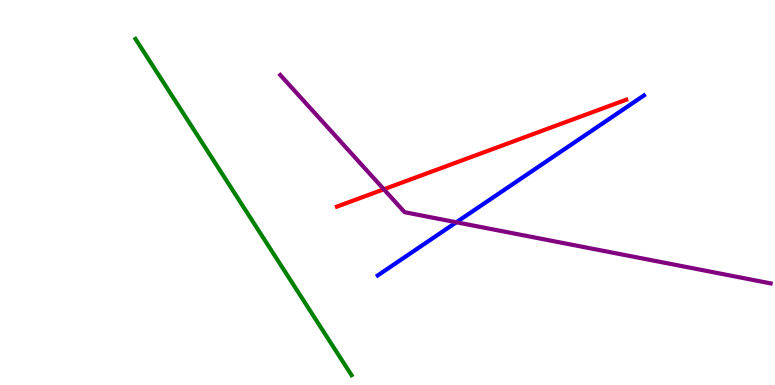[{'lines': ['blue', 'red'], 'intersections': []}, {'lines': ['green', 'red'], 'intersections': []}, {'lines': ['purple', 'red'], 'intersections': [{'x': 4.95, 'y': 5.08}]}, {'lines': ['blue', 'green'], 'intersections': []}, {'lines': ['blue', 'purple'], 'intersections': [{'x': 5.89, 'y': 4.23}]}, {'lines': ['green', 'purple'], 'intersections': []}]